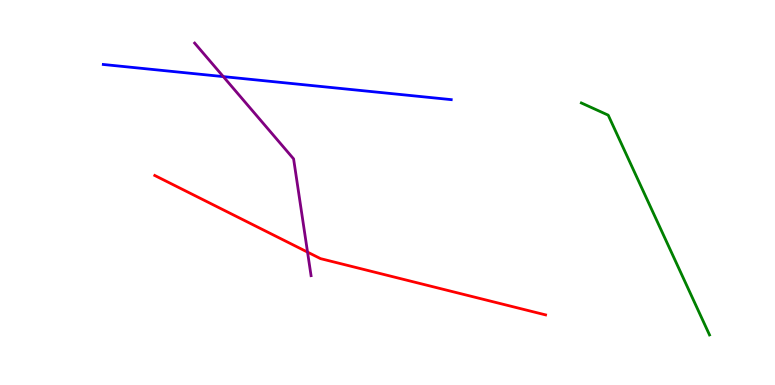[{'lines': ['blue', 'red'], 'intersections': []}, {'lines': ['green', 'red'], 'intersections': []}, {'lines': ['purple', 'red'], 'intersections': [{'x': 3.97, 'y': 3.45}]}, {'lines': ['blue', 'green'], 'intersections': []}, {'lines': ['blue', 'purple'], 'intersections': [{'x': 2.88, 'y': 8.01}]}, {'lines': ['green', 'purple'], 'intersections': []}]